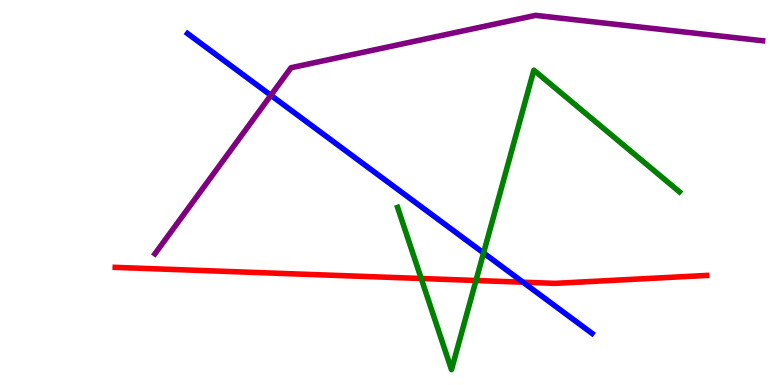[{'lines': ['blue', 'red'], 'intersections': [{'x': 6.75, 'y': 2.67}]}, {'lines': ['green', 'red'], 'intersections': [{'x': 5.43, 'y': 2.77}, {'x': 6.14, 'y': 2.71}]}, {'lines': ['purple', 'red'], 'intersections': []}, {'lines': ['blue', 'green'], 'intersections': [{'x': 6.24, 'y': 3.43}]}, {'lines': ['blue', 'purple'], 'intersections': [{'x': 3.5, 'y': 7.52}]}, {'lines': ['green', 'purple'], 'intersections': []}]